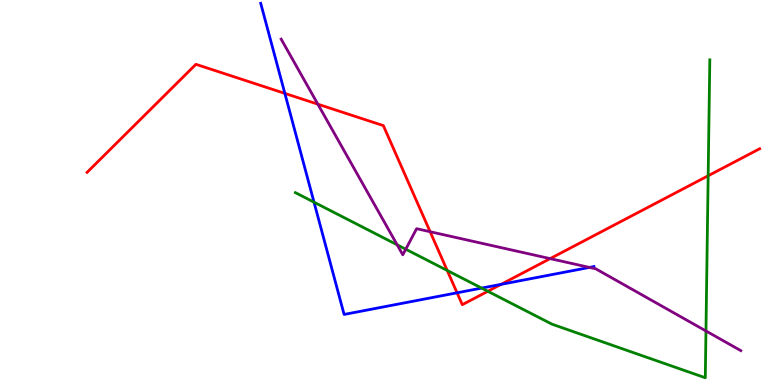[{'lines': ['blue', 'red'], 'intersections': [{'x': 3.68, 'y': 7.57}, {'x': 5.9, 'y': 2.39}, {'x': 6.47, 'y': 2.61}]}, {'lines': ['green', 'red'], 'intersections': [{'x': 5.77, 'y': 2.97}, {'x': 6.29, 'y': 2.43}, {'x': 9.14, 'y': 5.43}]}, {'lines': ['purple', 'red'], 'intersections': [{'x': 4.1, 'y': 7.29}, {'x': 5.55, 'y': 3.98}, {'x': 7.1, 'y': 3.28}]}, {'lines': ['blue', 'green'], 'intersections': [{'x': 4.05, 'y': 4.75}, {'x': 6.21, 'y': 2.52}]}, {'lines': ['blue', 'purple'], 'intersections': [{'x': 7.61, 'y': 3.05}]}, {'lines': ['green', 'purple'], 'intersections': [{'x': 5.12, 'y': 3.64}, {'x': 5.24, 'y': 3.53}, {'x': 9.11, 'y': 1.4}]}]